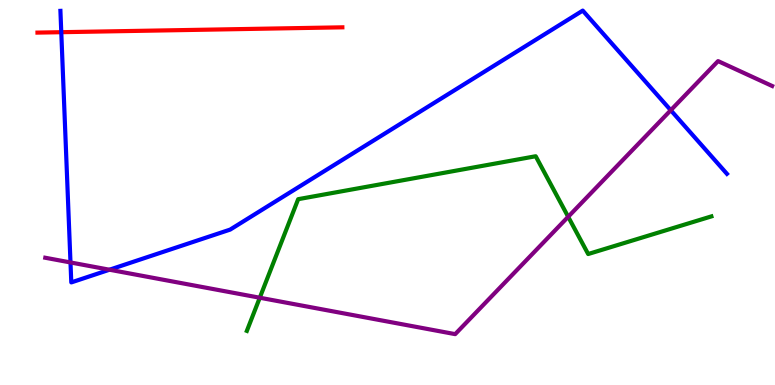[{'lines': ['blue', 'red'], 'intersections': [{'x': 0.791, 'y': 9.16}]}, {'lines': ['green', 'red'], 'intersections': []}, {'lines': ['purple', 'red'], 'intersections': []}, {'lines': ['blue', 'green'], 'intersections': []}, {'lines': ['blue', 'purple'], 'intersections': [{'x': 0.909, 'y': 3.18}, {'x': 1.41, 'y': 2.99}, {'x': 8.65, 'y': 7.14}]}, {'lines': ['green', 'purple'], 'intersections': [{'x': 3.35, 'y': 2.27}, {'x': 7.33, 'y': 4.37}]}]